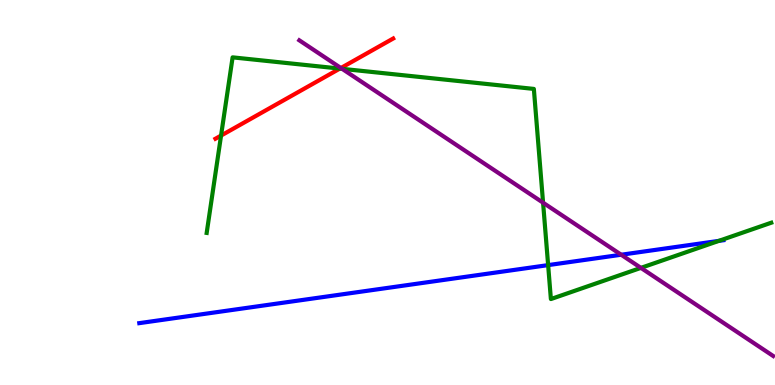[{'lines': ['blue', 'red'], 'intersections': []}, {'lines': ['green', 'red'], 'intersections': [{'x': 2.85, 'y': 6.48}, {'x': 4.39, 'y': 8.22}]}, {'lines': ['purple', 'red'], 'intersections': [{'x': 4.4, 'y': 8.23}]}, {'lines': ['blue', 'green'], 'intersections': [{'x': 7.07, 'y': 3.11}, {'x': 9.28, 'y': 3.74}]}, {'lines': ['blue', 'purple'], 'intersections': [{'x': 8.02, 'y': 3.38}]}, {'lines': ['green', 'purple'], 'intersections': [{'x': 4.41, 'y': 8.21}, {'x': 7.01, 'y': 4.74}, {'x': 8.27, 'y': 3.04}]}]